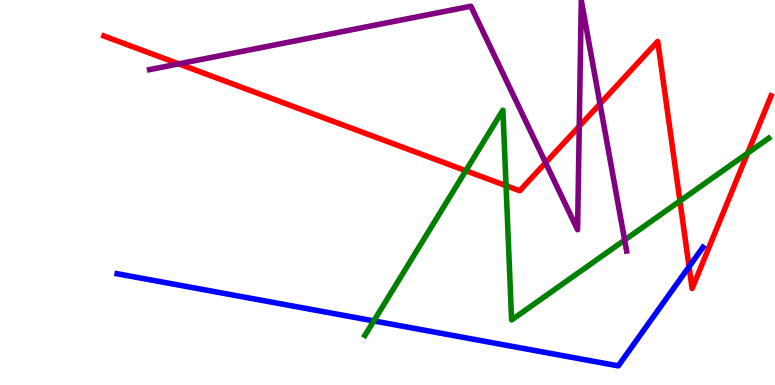[{'lines': ['blue', 'red'], 'intersections': [{'x': 8.89, 'y': 3.07}]}, {'lines': ['green', 'red'], 'intersections': [{'x': 6.01, 'y': 5.57}, {'x': 6.53, 'y': 5.18}, {'x': 8.77, 'y': 4.78}, {'x': 9.65, 'y': 6.02}]}, {'lines': ['purple', 'red'], 'intersections': [{'x': 2.31, 'y': 8.34}, {'x': 7.04, 'y': 5.77}, {'x': 7.47, 'y': 6.72}, {'x': 7.74, 'y': 7.3}]}, {'lines': ['blue', 'green'], 'intersections': [{'x': 4.82, 'y': 1.66}]}, {'lines': ['blue', 'purple'], 'intersections': []}, {'lines': ['green', 'purple'], 'intersections': [{'x': 8.06, 'y': 3.76}]}]